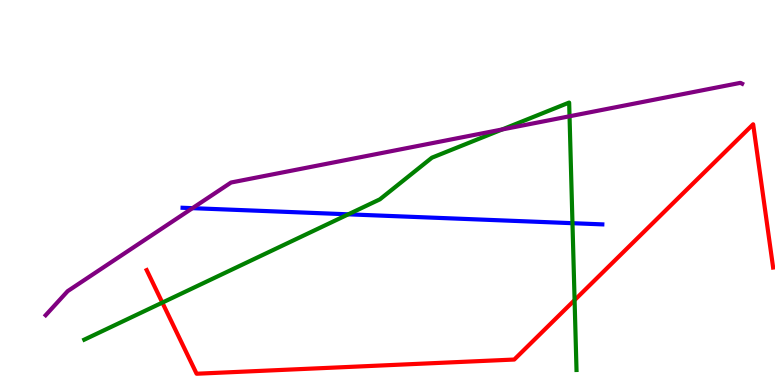[{'lines': ['blue', 'red'], 'intersections': []}, {'lines': ['green', 'red'], 'intersections': [{'x': 2.09, 'y': 2.14}, {'x': 7.41, 'y': 2.2}]}, {'lines': ['purple', 'red'], 'intersections': []}, {'lines': ['blue', 'green'], 'intersections': [{'x': 4.49, 'y': 4.43}, {'x': 7.39, 'y': 4.2}]}, {'lines': ['blue', 'purple'], 'intersections': [{'x': 2.48, 'y': 4.59}]}, {'lines': ['green', 'purple'], 'intersections': [{'x': 6.48, 'y': 6.64}, {'x': 7.35, 'y': 6.98}]}]